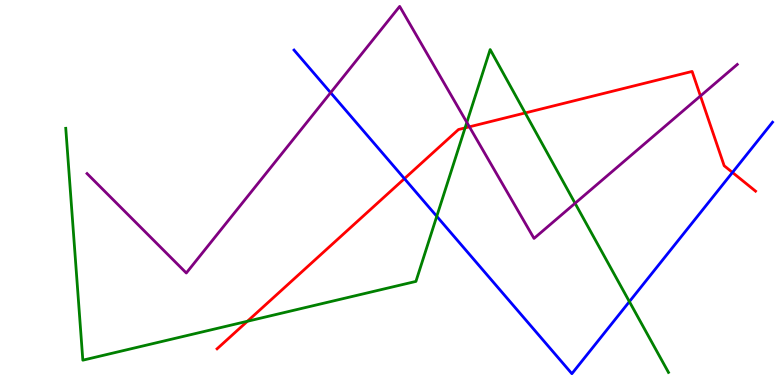[{'lines': ['blue', 'red'], 'intersections': [{'x': 5.22, 'y': 5.36}, {'x': 9.45, 'y': 5.52}]}, {'lines': ['green', 'red'], 'intersections': [{'x': 3.19, 'y': 1.66}, {'x': 6.0, 'y': 6.68}, {'x': 6.78, 'y': 7.07}]}, {'lines': ['purple', 'red'], 'intersections': [{'x': 6.06, 'y': 6.71}, {'x': 9.04, 'y': 7.51}]}, {'lines': ['blue', 'green'], 'intersections': [{'x': 5.64, 'y': 4.38}, {'x': 8.12, 'y': 2.17}]}, {'lines': ['blue', 'purple'], 'intersections': [{'x': 4.27, 'y': 7.59}]}, {'lines': ['green', 'purple'], 'intersections': [{'x': 6.02, 'y': 6.82}, {'x': 7.42, 'y': 4.72}]}]